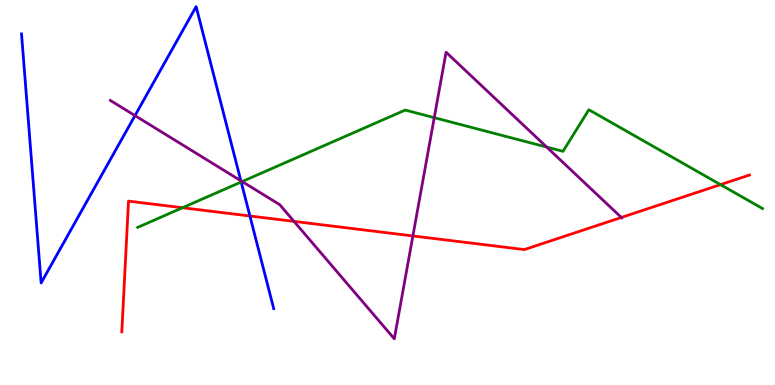[{'lines': ['blue', 'red'], 'intersections': [{'x': 3.22, 'y': 4.39}]}, {'lines': ['green', 'red'], 'intersections': [{'x': 2.35, 'y': 4.6}, {'x': 9.3, 'y': 5.2}]}, {'lines': ['purple', 'red'], 'intersections': [{'x': 3.79, 'y': 4.25}, {'x': 5.33, 'y': 3.87}, {'x': 8.02, 'y': 4.35}]}, {'lines': ['blue', 'green'], 'intersections': [{'x': 3.11, 'y': 5.27}]}, {'lines': ['blue', 'purple'], 'intersections': [{'x': 1.74, 'y': 7.0}, {'x': 3.11, 'y': 5.31}]}, {'lines': ['green', 'purple'], 'intersections': [{'x': 3.12, 'y': 5.28}, {'x': 5.6, 'y': 6.94}, {'x': 7.05, 'y': 6.18}]}]